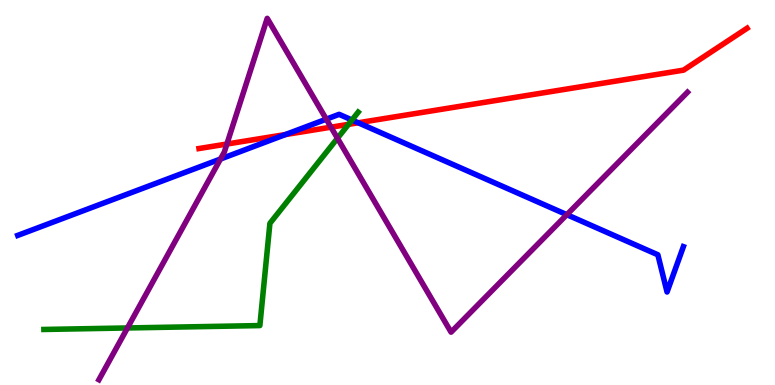[{'lines': ['blue', 'red'], 'intersections': [{'x': 3.68, 'y': 6.51}, {'x': 4.62, 'y': 6.81}]}, {'lines': ['green', 'red'], 'intersections': [{'x': 4.5, 'y': 6.77}]}, {'lines': ['purple', 'red'], 'intersections': [{'x': 2.93, 'y': 6.26}, {'x': 4.27, 'y': 6.7}]}, {'lines': ['blue', 'green'], 'intersections': [{'x': 4.54, 'y': 6.88}]}, {'lines': ['blue', 'purple'], 'intersections': [{'x': 2.84, 'y': 5.87}, {'x': 4.21, 'y': 6.9}, {'x': 7.31, 'y': 4.42}]}, {'lines': ['green', 'purple'], 'intersections': [{'x': 1.64, 'y': 1.48}, {'x': 4.35, 'y': 6.41}]}]